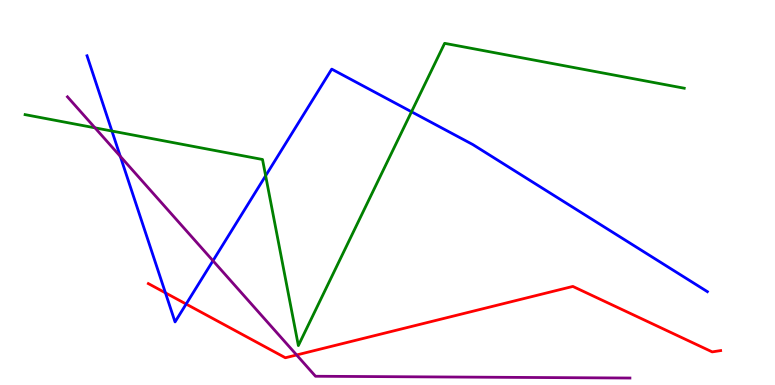[{'lines': ['blue', 'red'], 'intersections': [{'x': 2.13, 'y': 2.39}, {'x': 2.4, 'y': 2.1}]}, {'lines': ['green', 'red'], 'intersections': []}, {'lines': ['purple', 'red'], 'intersections': [{'x': 3.83, 'y': 0.78}]}, {'lines': ['blue', 'green'], 'intersections': [{'x': 1.44, 'y': 6.6}, {'x': 3.43, 'y': 5.43}, {'x': 5.31, 'y': 7.1}]}, {'lines': ['blue', 'purple'], 'intersections': [{'x': 1.55, 'y': 5.94}, {'x': 2.75, 'y': 3.23}]}, {'lines': ['green', 'purple'], 'intersections': [{'x': 1.23, 'y': 6.68}]}]